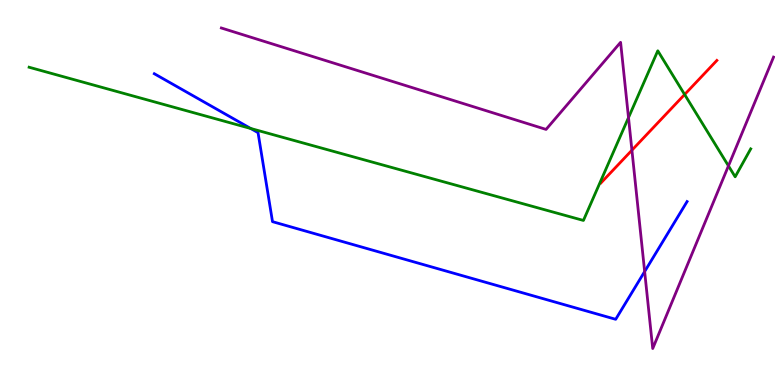[{'lines': ['blue', 'red'], 'intersections': []}, {'lines': ['green', 'red'], 'intersections': [{'x': 8.83, 'y': 7.55}]}, {'lines': ['purple', 'red'], 'intersections': [{'x': 8.15, 'y': 6.1}]}, {'lines': ['blue', 'green'], 'intersections': [{'x': 3.23, 'y': 6.66}]}, {'lines': ['blue', 'purple'], 'intersections': [{'x': 8.32, 'y': 2.95}]}, {'lines': ['green', 'purple'], 'intersections': [{'x': 8.11, 'y': 6.94}, {'x': 9.4, 'y': 5.69}]}]